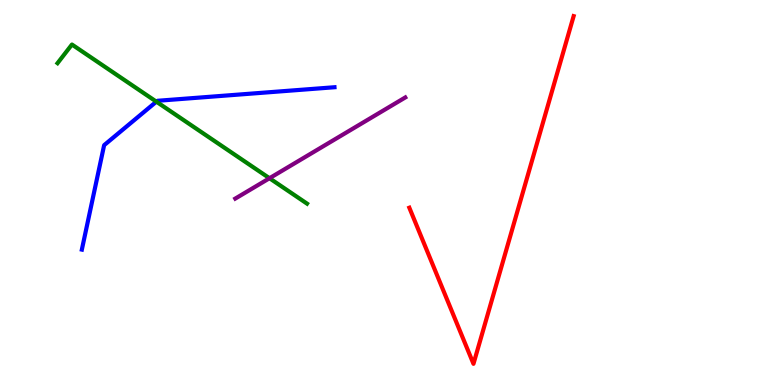[{'lines': ['blue', 'red'], 'intersections': []}, {'lines': ['green', 'red'], 'intersections': []}, {'lines': ['purple', 'red'], 'intersections': []}, {'lines': ['blue', 'green'], 'intersections': [{'x': 2.02, 'y': 7.36}]}, {'lines': ['blue', 'purple'], 'intersections': []}, {'lines': ['green', 'purple'], 'intersections': [{'x': 3.48, 'y': 5.37}]}]